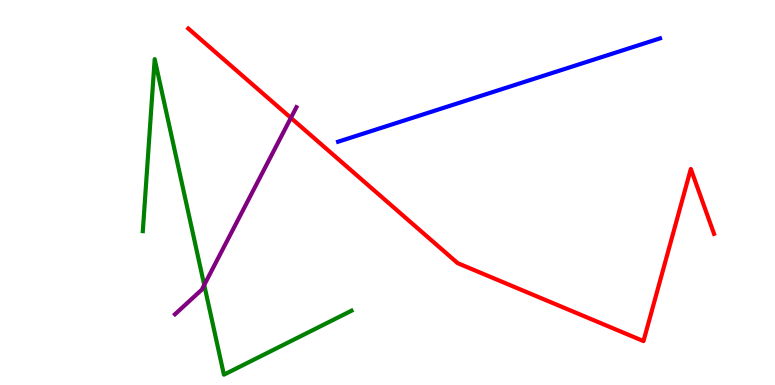[{'lines': ['blue', 'red'], 'intersections': []}, {'lines': ['green', 'red'], 'intersections': []}, {'lines': ['purple', 'red'], 'intersections': [{'x': 3.75, 'y': 6.94}]}, {'lines': ['blue', 'green'], 'intersections': []}, {'lines': ['blue', 'purple'], 'intersections': []}, {'lines': ['green', 'purple'], 'intersections': [{'x': 2.64, 'y': 2.6}]}]